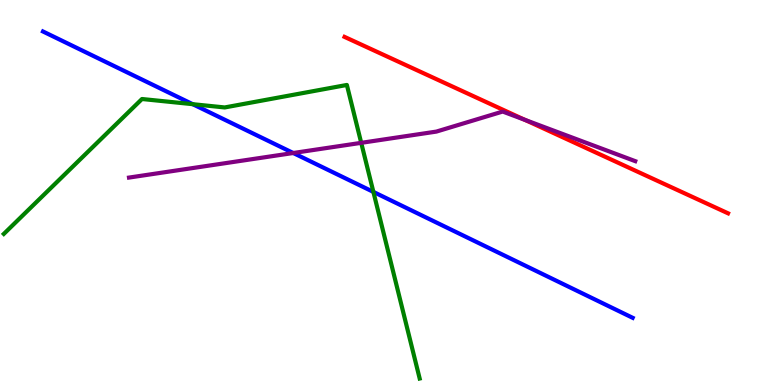[{'lines': ['blue', 'red'], 'intersections': []}, {'lines': ['green', 'red'], 'intersections': []}, {'lines': ['purple', 'red'], 'intersections': [{'x': 6.77, 'y': 6.89}]}, {'lines': ['blue', 'green'], 'intersections': [{'x': 2.49, 'y': 7.29}, {'x': 4.82, 'y': 5.02}]}, {'lines': ['blue', 'purple'], 'intersections': [{'x': 3.78, 'y': 6.03}]}, {'lines': ['green', 'purple'], 'intersections': [{'x': 4.66, 'y': 6.29}]}]